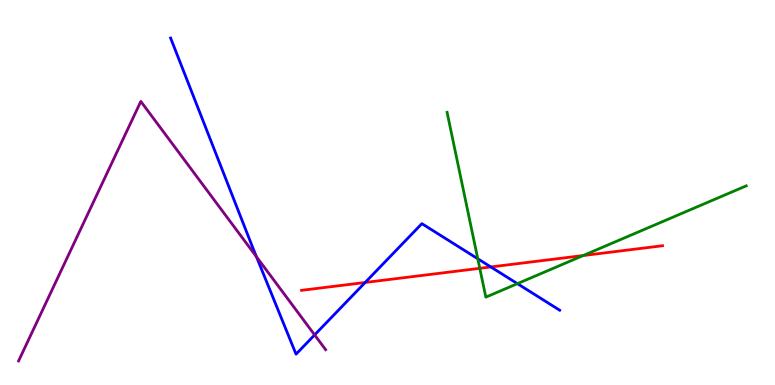[{'lines': ['blue', 'red'], 'intersections': [{'x': 4.71, 'y': 2.66}, {'x': 6.33, 'y': 3.07}]}, {'lines': ['green', 'red'], 'intersections': [{'x': 6.19, 'y': 3.03}, {'x': 7.52, 'y': 3.36}]}, {'lines': ['purple', 'red'], 'intersections': []}, {'lines': ['blue', 'green'], 'intersections': [{'x': 6.16, 'y': 3.28}, {'x': 6.68, 'y': 2.63}]}, {'lines': ['blue', 'purple'], 'intersections': [{'x': 3.31, 'y': 3.33}, {'x': 4.06, 'y': 1.3}]}, {'lines': ['green', 'purple'], 'intersections': []}]